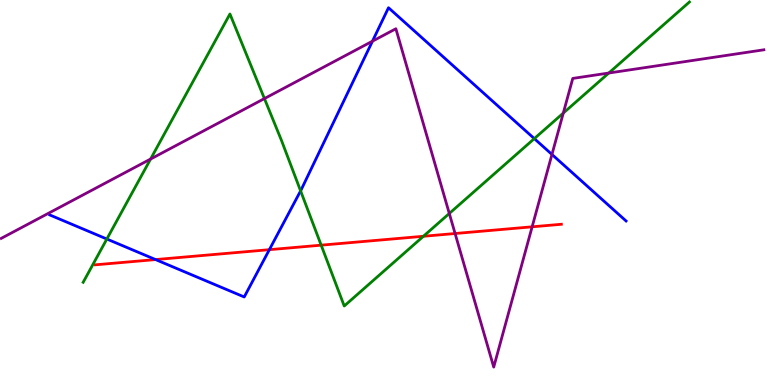[{'lines': ['blue', 'red'], 'intersections': [{'x': 2.01, 'y': 3.26}, {'x': 3.48, 'y': 3.51}]}, {'lines': ['green', 'red'], 'intersections': [{'x': 4.14, 'y': 3.63}, {'x': 5.46, 'y': 3.86}]}, {'lines': ['purple', 'red'], 'intersections': [{'x': 5.87, 'y': 3.93}, {'x': 6.87, 'y': 4.11}]}, {'lines': ['blue', 'green'], 'intersections': [{'x': 1.38, 'y': 3.79}, {'x': 3.88, 'y': 5.04}, {'x': 6.89, 'y': 6.4}]}, {'lines': ['blue', 'purple'], 'intersections': [{'x': 4.81, 'y': 8.93}, {'x': 7.12, 'y': 5.99}]}, {'lines': ['green', 'purple'], 'intersections': [{'x': 1.94, 'y': 5.87}, {'x': 3.41, 'y': 7.44}, {'x': 5.8, 'y': 4.46}, {'x': 7.27, 'y': 7.06}, {'x': 7.86, 'y': 8.1}]}]